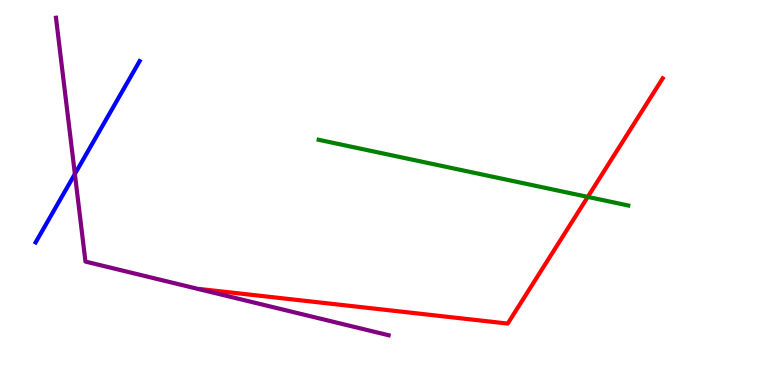[{'lines': ['blue', 'red'], 'intersections': []}, {'lines': ['green', 'red'], 'intersections': [{'x': 7.58, 'y': 4.89}]}, {'lines': ['purple', 'red'], 'intersections': []}, {'lines': ['blue', 'green'], 'intersections': []}, {'lines': ['blue', 'purple'], 'intersections': [{'x': 0.966, 'y': 5.48}]}, {'lines': ['green', 'purple'], 'intersections': []}]